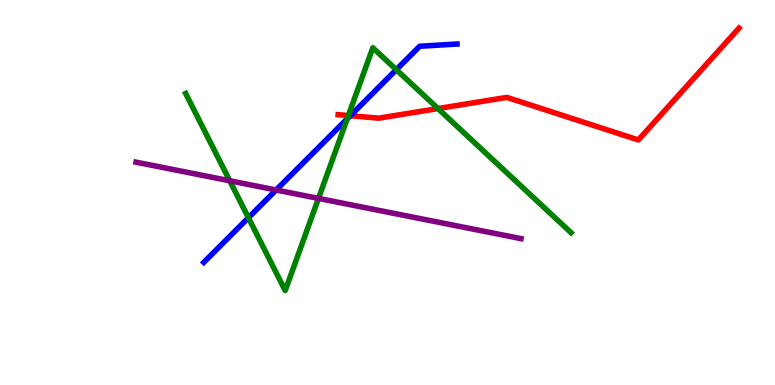[{'lines': ['blue', 'red'], 'intersections': [{'x': 4.52, 'y': 6.99}]}, {'lines': ['green', 'red'], 'intersections': [{'x': 4.5, 'y': 7.0}, {'x': 5.65, 'y': 7.18}]}, {'lines': ['purple', 'red'], 'intersections': []}, {'lines': ['blue', 'green'], 'intersections': [{'x': 3.21, 'y': 4.35}, {'x': 4.48, 'y': 6.91}, {'x': 5.11, 'y': 8.19}]}, {'lines': ['blue', 'purple'], 'intersections': [{'x': 3.56, 'y': 5.07}]}, {'lines': ['green', 'purple'], 'intersections': [{'x': 2.96, 'y': 5.3}, {'x': 4.11, 'y': 4.85}]}]